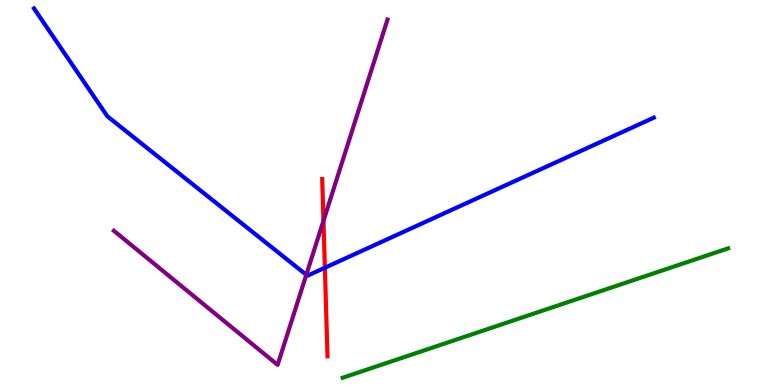[{'lines': ['blue', 'red'], 'intersections': [{'x': 4.19, 'y': 3.05}]}, {'lines': ['green', 'red'], 'intersections': []}, {'lines': ['purple', 'red'], 'intersections': [{'x': 4.17, 'y': 4.26}]}, {'lines': ['blue', 'green'], 'intersections': []}, {'lines': ['blue', 'purple'], 'intersections': [{'x': 3.95, 'y': 2.86}]}, {'lines': ['green', 'purple'], 'intersections': []}]